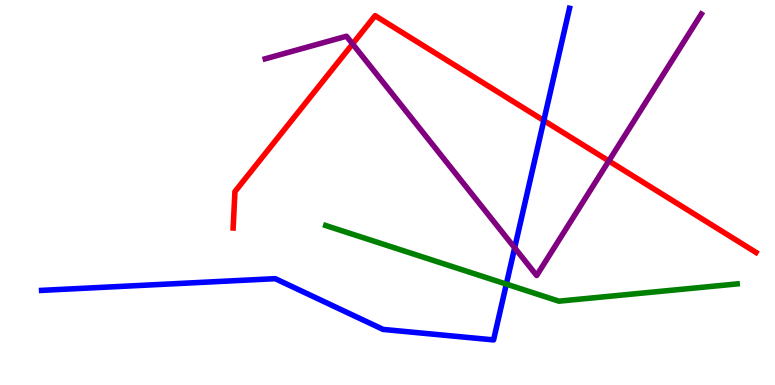[{'lines': ['blue', 'red'], 'intersections': [{'x': 7.02, 'y': 6.87}]}, {'lines': ['green', 'red'], 'intersections': []}, {'lines': ['purple', 'red'], 'intersections': [{'x': 4.55, 'y': 8.86}, {'x': 7.86, 'y': 5.82}]}, {'lines': ['blue', 'green'], 'intersections': [{'x': 6.53, 'y': 2.62}]}, {'lines': ['blue', 'purple'], 'intersections': [{'x': 6.64, 'y': 3.56}]}, {'lines': ['green', 'purple'], 'intersections': []}]